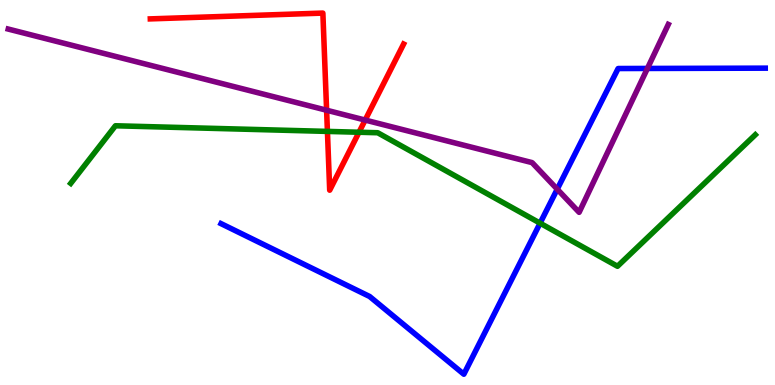[{'lines': ['blue', 'red'], 'intersections': []}, {'lines': ['green', 'red'], 'intersections': [{'x': 4.22, 'y': 6.59}, {'x': 4.63, 'y': 6.57}]}, {'lines': ['purple', 'red'], 'intersections': [{'x': 4.21, 'y': 7.14}, {'x': 4.71, 'y': 6.88}]}, {'lines': ['blue', 'green'], 'intersections': [{'x': 6.97, 'y': 4.2}]}, {'lines': ['blue', 'purple'], 'intersections': [{'x': 7.19, 'y': 5.09}, {'x': 8.35, 'y': 8.22}]}, {'lines': ['green', 'purple'], 'intersections': []}]